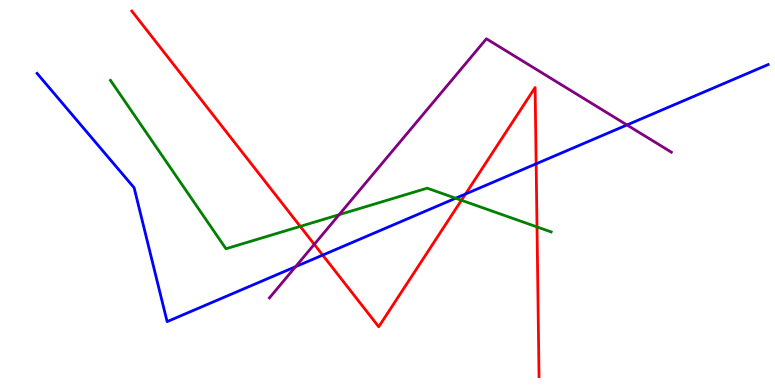[{'lines': ['blue', 'red'], 'intersections': [{'x': 4.16, 'y': 3.37}, {'x': 6.01, 'y': 4.96}, {'x': 6.92, 'y': 5.75}]}, {'lines': ['green', 'red'], 'intersections': [{'x': 3.87, 'y': 4.12}, {'x': 5.95, 'y': 4.8}, {'x': 6.93, 'y': 4.11}]}, {'lines': ['purple', 'red'], 'intersections': [{'x': 4.06, 'y': 3.65}]}, {'lines': ['blue', 'green'], 'intersections': [{'x': 5.88, 'y': 4.85}]}, {'lines': ['blue', 'purple'], 'intersections': [{'x': 3.81, 'y': 3.07}, {'x': 8.09, 'y': 6.75}]}, {'lines': ['green', 'purple'], 'intersections': [{'x': 4.38, 'y': 4.42}]}]